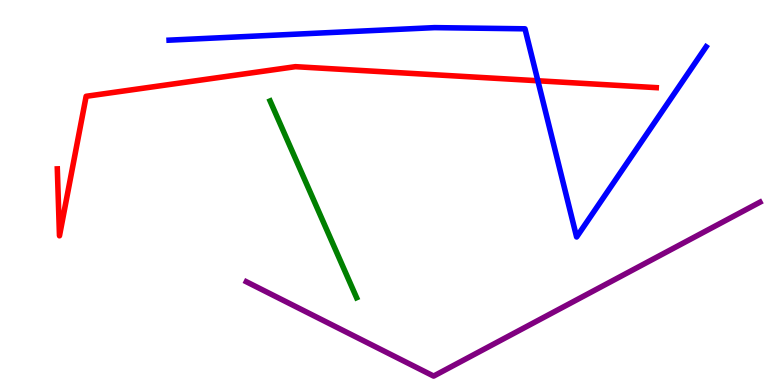[{'lines': ['blue', 'red'], 'intersections': [{'x': 6.94, 'y': 7.9}]}, {'lines': ['green', 'red'], 'intersections': []}, {'lines': ['purple', 'red'], 'intersections': []}, {'lines': ['blue', 'green'], 'intersections': []}, {'lines': ['blue', 'purple'], 'intersections': []}, {'lines': ['green', 'purple'], 'intersections': []}]